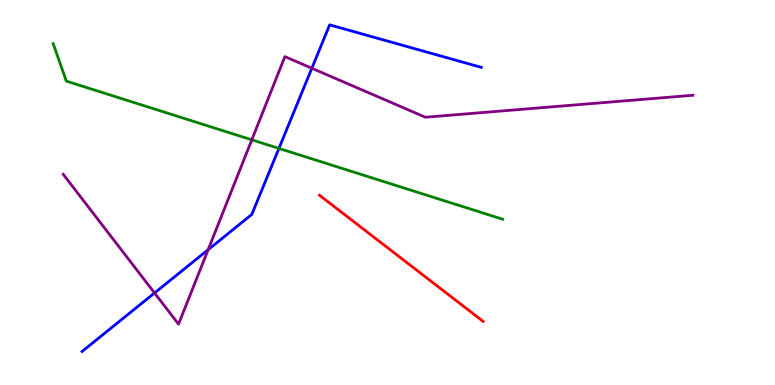[{'lines': ['blue', 'red'], 'intersections': []}, {'lines': ['green', 'red'], 'intersections': []}, {'lines': ['purple', 'red'], 'intersections': []}, {'lines': ['blue', 'green'], 'intersections': [{'x': 3.6, 'y': 6.15}]}, {'lines': ['blue', 'purple'], 'intersections': [{'x': 1.99, 'y': 2.39}, {'x': 2.69, 'y': 3.51}, {'x': 4.02, 'y': 8.23}]}, {'lines': ['green', 'purple'], 'intersections': [{'x': 3.25, 'y': 6.37}]}]